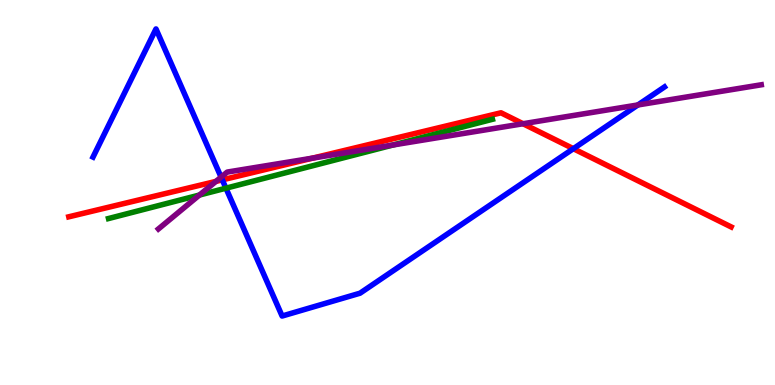[{'lines': ['blue', 'red'], 'intersections': [{'x': 2.87, 'y': 5.33}, {'x': 7.4, 'y': 6.14}]}, {'lines': ['green', 'red'], 'intersections': []}, {'lines': ['purple', 'red'], 'intersections': [{'x': 2.79, 'y': 5.29}, {'x': 4.03, 'y': 5.89}, {'x': 6.75, 'y': 6.79}]}, {'lines': ['blue', 'green'], 'intersections': [{'x': 2.92, 'y': 5.11}]}, {'lines': ['blue', 'purple'], 'intersections': [{'x': 2.85, 'y': 5.4}, {'x': 8.23, 'y': 7.27}]}, {'lines': ['green', 'purple'], 'intersections': [{'x': 2.57, 'y': 4.93}, {'x': 5.07, 'y': 6.23}]}]